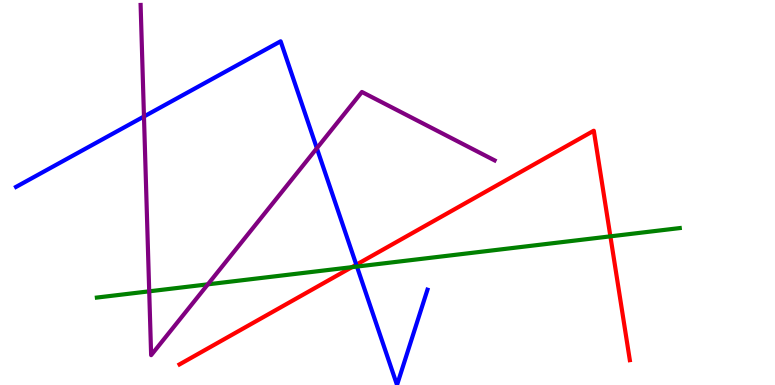[{'lines': ['blue', 'red'], 'intersections': [{'x': 4.6, 'y': 3.13}]}, {'lines': ['green', 'red'], 'intersections': [{'x': 4.54, 'y': 3.06}, {'x': 7.88, 'y': 3.86}]}, {'lines': ['purple', 'red'], 'intersections': []}, {'lines': ['blue', 'green'], 'intersections': [{'x': 4.61, 'y': 3.08}]}, {'lines': ['blue', 'purple'], 'intersections': [{'x': 1.86, 'y': 6.97}, {'x': 4.09, 'y': 6.15}]}, {'lines': ['green', 'purple'], 'intersections': [{'x': 1.93, 'y': 2.43}, {'x': 2.68, 'y': 2.61}]}]